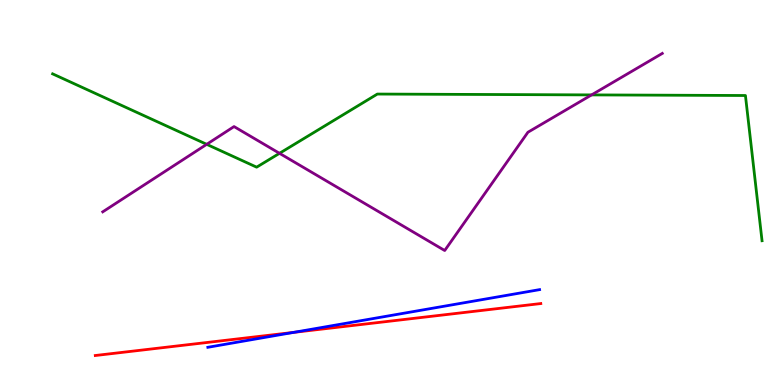[{'lines': ['blue', 'red'], 'intersections': [{'x': 3.79, 'y': 1.37}]}, {'lines': ['green', 'red'], 'intersections': []}, {'lines': ['purple', 'red'], 'intersections': []}, {'lines': ['blue', 'green'], 'intersections': []}, {'lines': ['blue', 'purple'], 'intersections': []}, {'lines': ['green', 'purple'], 'intersections': [{'x': 2.67, 'y': 6.25}, {'x': 3.61, 'y': 6.02}, {'x': 7.63, 'y': 7.53}]}]